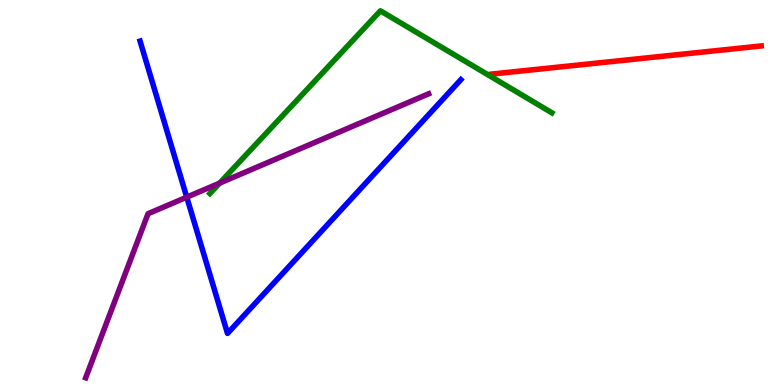[{'lines': ['blue', 'red'], 'intersections': []}, {'lines': ['green', 'red'], 'intersections': []}, {'lines': ['purple', 'red'], 'intersections': []}, {'lines': ['blue', 'green'], 'intersections': []}, {'lines': ['blue', 'purple'], 'intersections': [{'x': 2.41, 'y': 4.88}]}, {'lines': ['green', 'purple'], 'intersections': [{'x': 2.83, 'y': 5.24}]}]